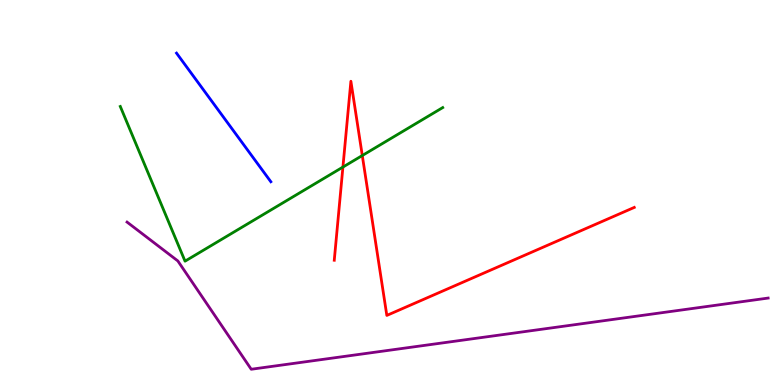[{'lines': ['blue', 'red'], 'intersections': []}, {'lines': ['green', 'red'], 'intersections': [{'x': 4.42, 'y': 5.66}, {'x': 4.67, 'y': 5.96}]}, {'lines': ['purple', 'red'], 'intersections': []}, {'lines': ['blue', 'green'], 'intersections': []}, {'lines': ['blue', 'purple'], 'intersections': []}, {'lines': ['green', 'purple'], 'intersections': []}]